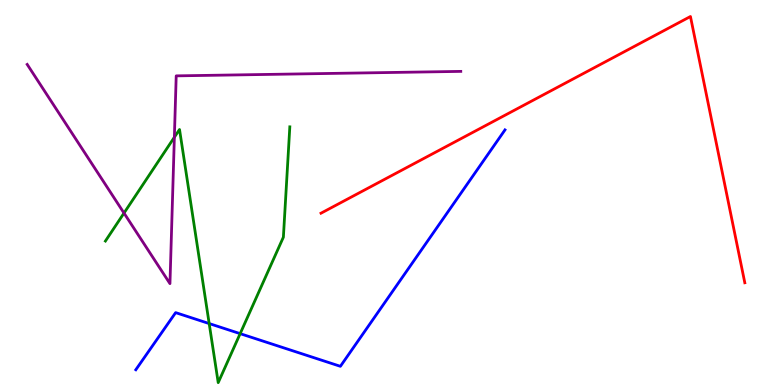[{'lines': ['blue', 'red'], 'intersections': []}, {'lines': ['green', 'red'], 'intersections': []}, {'lines': ['purple', 'red'], 'intersections': []}, {'lines': ['blue', 'green'], 'intersections': [{'x': 2.7, 'y': 1.6}, {'x': 3.1, 'y': 1.33}]}, {'lines': ['blue', 'purple'], 'intersections': []}, {'lines': ['green', 'purple'], 'intersections': [{'x': 1.6, 'y': 4.47}, {'x': 2.25, 'y': 6.44}]}]